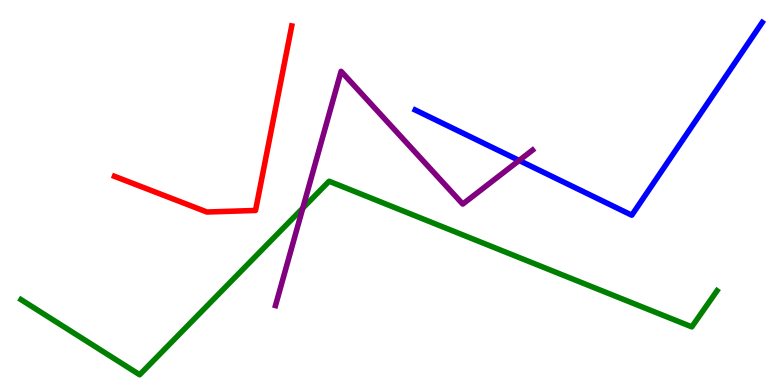[{'lines': ['blue', 'red'], 'intersections': []}, {'lines': ['green', 'red'], 'intersections': []}, {'lines': ['purple', 'red'], 'intersections': []}, {'lines': ['blue', 'green'], 'intersections': []}, {'lines': ['blue', 'purple'], 'intersections': [{'x': 6.7, 'y': 5.83}]}, {'lines': ['green', 'purple'], 'intersections': [{'x': 3.91, 'y': 4.59}]}]